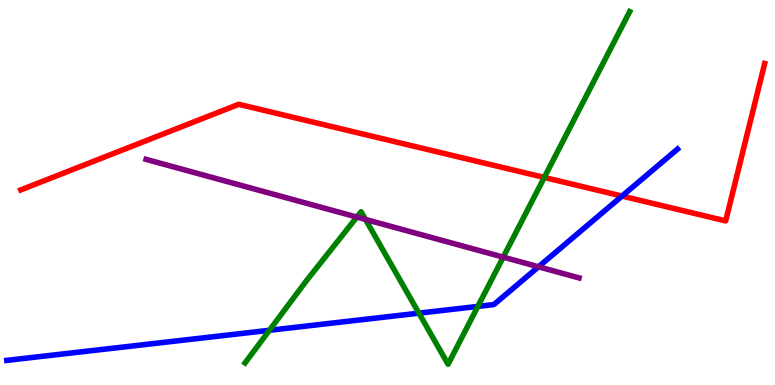[{'lines': ['blue', 'red'], 'intersections': [{'x': 8.03, 'y': 4.91}]}, {'lines': ['green', 'red'], 'intersections': [{'x': 7.02, 'y': 5.39}]}, {'lines': ['purple', 'red'], 'intersections': []}, {'lines': ['blue', 'green'], 'intersections': [{'x': 3.48, 'y': 1.42}, {'x': 5.41, 'y': 1.87}, {'x': 6.17, 'y': 2.04}]}, {'lines': ['blue', 'purple'], 'intersections': [{'x': 6.95, 'y': 3.07}]}, {'lines': ['green', 'purple'], 'intersections': [{'x': 4.6, 'y': 4.36}, {'x': 4.72, 'y': 4.3}, {'x': 6.49, 'y': 3.32}]}]